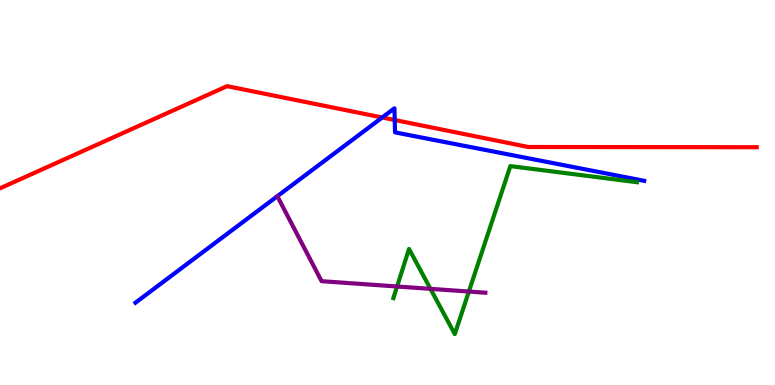[{'lines': ['blue', 'red'], 'intersections': [{'x': 4.93, 'y': 6.95}, {'x': 5.09, 'y': 6.88}]}, {'lines': ['green', 'red'], 'intersections': []}, {'lines': ['purple', 'red'], 'intersections': []}, {'lines': ['blue', 'green'], 'intersections': []}, {'lines': ['blue', 'purple'], 'intersections': []}, {'lines': ['green', 'purple'], 'intersections': [{'x': 5.12, 'y': 2.56}, {'x': 5.55, 'y': 2.5}, {'x': 6.05, 'y': 2.43}]}]